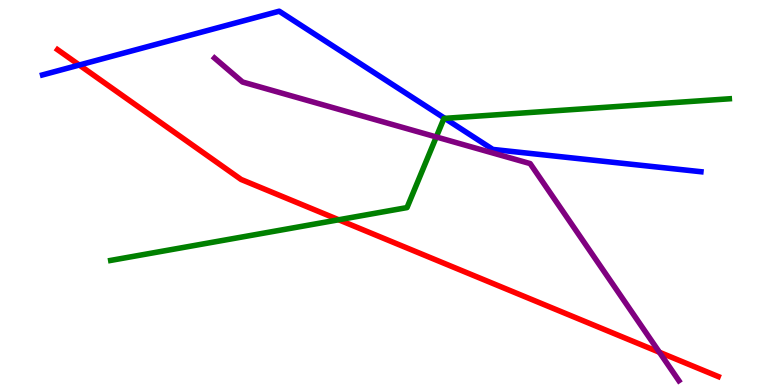[{'lines': ['blue', 'red'], 'intersections': [{'x': 1.02, 'y': 8.31}]}, {'lines': ['green', 'red'], 'intersections': [{'x': 4.37, 'y': 4.29}]}, {'lines': ['purple', 'red'], 'intersections': [{'x': 8.51, 'y': 0.851}]}, {'lines': ['blue', 'green'], 'intersections': [{'x': 5.74, 'y': 6.93}]}, {'lines': ['blue', 'purple'], 'intersections': []}, {'lines': ['green', 'purple'], 'intersections': [{'x': 5.63, 'y': 6.44}]}]